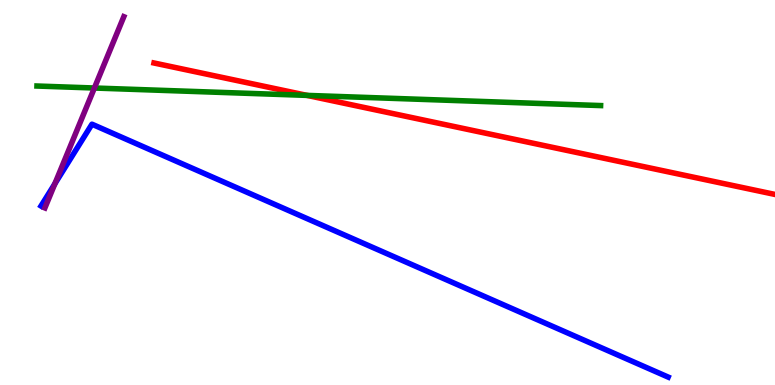[{'lines': ['blue', 'red'], 'intersections': []}, {'lines': ['green', 'red'], 'intersections': [{'x': 3.96, 'y': 7.52}]}, {'lines': ['purple', 'red'], 'intersections': []}, {'lines': ['blue', 'green'], 'intersections': []}, {'lines': ['blue', 'purple'], 'intersections': [{'x': 0.708, 'y': 5.23}]}, {'lines': ['green', 'purple'], 'intersections': [{'x': 1.22, 'y': 7.71}]}]